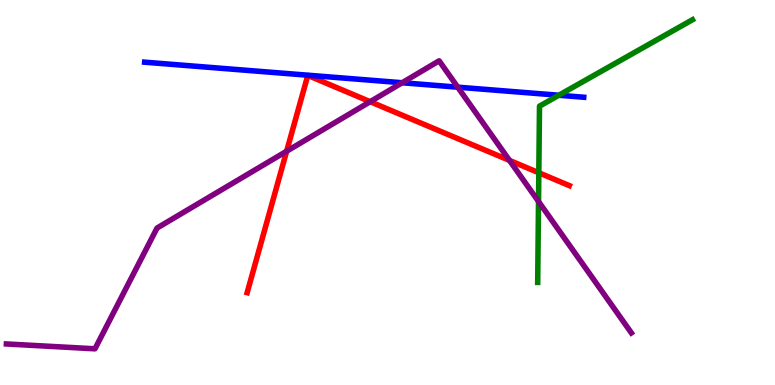[{'lines': ['blue', 'red'], 'intersections': []}, {'lines': ['green', 'red'], 'intersections': [{'x': 6.95, 'y': 5.51}]}, {'lines': ['purple', 'red'], 'intersections': [{'x': 3.7, 'y': 6.07}, {'x': 4.78, 'y': 7.36}, {'x': 6.57, 'y': 5.83}]}, {'lines': ['blue', 'green'], 'intersections': [{'x': 7.21, 'y': 7.53}]}, {'lines': ['blue', 'purple'], 'intersections': [{'x': 5.19, 'y': 7.85}, {'x': 5.91, 'y': 7.74}]}, {'lines': ['green', 'purple'], 'intersections': [{'x': 6.95, 'y': 4.77}]}]